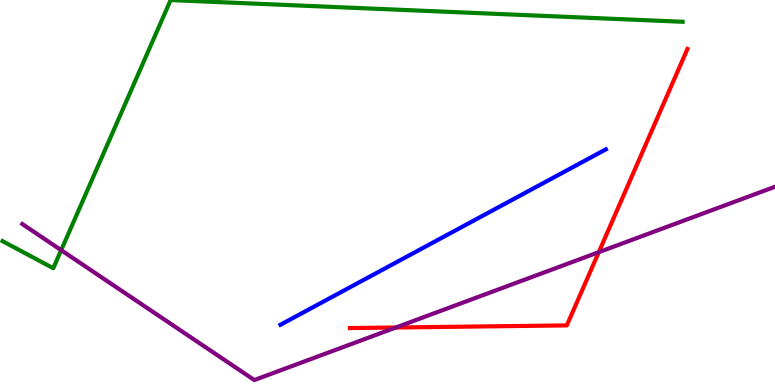[{'lines': ['blue', 'red'], 'intersections': []}, {'lines': ['green', 'red'], 'intersections': []}, {'lines': ['purple', 'red'], 'intersections': [{'x': 5.11, 'y': 1.49}, {'x': 7.73, 'y': 3.45}]}, {'lines': ['blue', 'green'], 'intersections': []}, {'lines': ['blue', 'purple'], 'intersections': []}, {'lines': ['green', 'purple'], 'intersections': [{'x': 0.789, 'y': 3.5}]}]